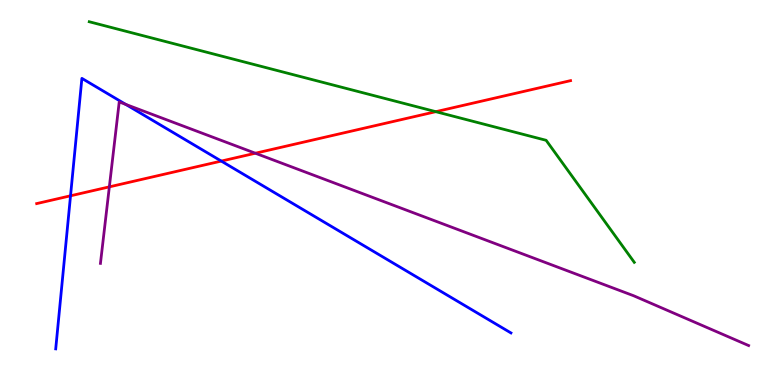[{'lines': ['blue', 'red'], 'intersections': [{'x': 0.91, 'y': 4.91}, {'x': 2.86, 'y': 5.82}]}, {'lines': ['green', 'red'], 'intersections': [{'x': 5.62, 'y': 7.1}]}, {'lines': ['purple', 'red'], 'intersections': [{'x': 1.41, 'y': 5.15}, {'x': 3.3, 'y': 6.02}]}, {'lines': ['blue', 'green'], 'intersections': []}, {'lines': ['blue', 'purple'], 'intersections': [{'x': 1.62, 'y': 7.29}]}, {'lines': ['green', 'purple'], 'intersections': []}]